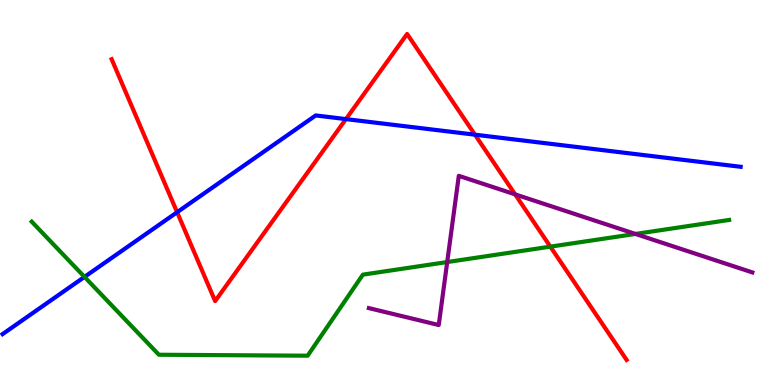[{'lines': ['blue', 'red'], 'intersections': [{'x': 2.29, 'y': 4.49}, {'x': 4.46, 'y': 6.91}, {'x': 6.13, 'y': 6.5}]}, {'lines': ['green', 'red'], 'intersections': [{'x': 7.1, 'y': 3.59}]}, {'lines': ['purple', 'red'], 'intersections': [{'x': 6.65, 'y': 4.95}]}, {'lines': ['blue', 'green'], 'intersections': [{'x': 1.09, 'y': 2.81}]}, {'lines': ['blue', 'purple'], 'intersections': []}, {'lines': ['green', 'purple'], 'intersections': [{'x': 5.77, 'y': 3.19}, {'x': 8.2, 'y': 3.92}]}]